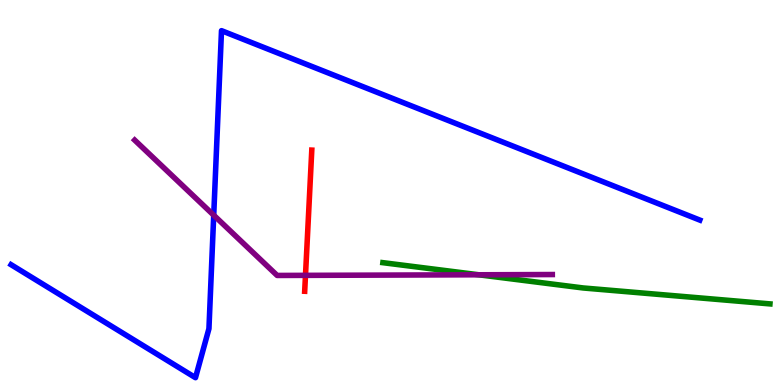[{'lines': ['blue', 'red'], 'intersections': []}, {'lines': ['green', 'red'], 'intersections': []}, {'lines': ['purple', 'red'], 'intersections': [{'x': 3.94, 'y': 2.85}]}, {'lines': ['blue', 'green'], 'intersections': []}, {'lines': ['blue', 'purple'], 'intersections': [{'x': 2.76, 'y': 4.41}]}, {'lines': ['green', 'purple'], 'intersections': [{'x': 6.18, 'y': 2.86}]}]